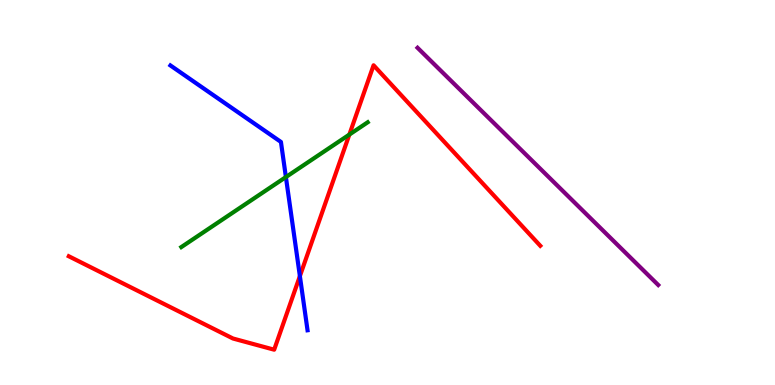[{'lines': ['blue', 'red'], 'intersections': [{'x': 3.87, 'y': 2.83}]}, {'lines': ['green', 'red'], 'intersections': [{'x': 4.51, 'y': 6.5}]}, {'lines': ['purple', 'red'], 'intersections': []}, {'lines': ['blue', 'green'], 'intersections': [{'x': 3.69, 'y': 5.4}]}, {'lines': ['blue', 'purple'], 'intersections': []}, {'lines': ['green', 'purple'], 'intersections': []}]